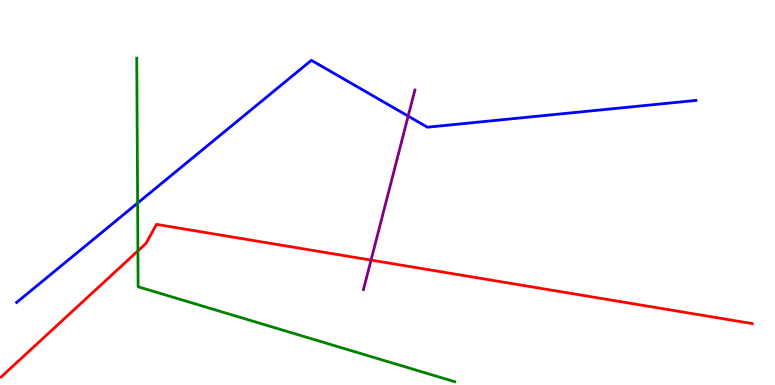[{'lines': ['blue', 'red'], 'intersections': []}, {'lines': ['green', 'red'], 'intersections': [{'x': 1.78, 'y': 3.48}]}, {'lines': ['purple', 'red'], 'intersections': [{'x': 4.79, 'y': 3.24}]}, {'lines': ['blue', 'green'], 'intersections': [{'x': 1.78, 'y': 4.73}]}, {'lines': ['blue', 'purple'], 'intersections': [{'x': 5.27, 'y': 6.98}]}, {'lines': ['green', 'purple'], 'intersections': []}]